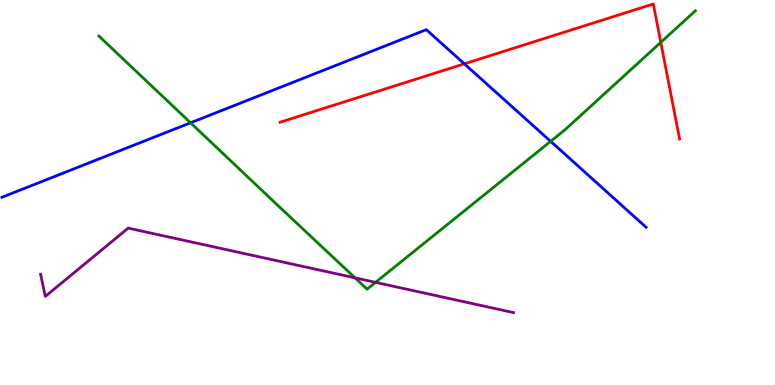[{'lines': ['blue', 'red'], 'intersections': [{'x': 5.99, 'y': 8.34}]}, {'lines': ['green', 'red'], 'intersections': [{'x': 8.53, 'y': 8.9}]}, {'lines': ['purple', 'red'], 'intersections': []}, {'lines': ['blue', 'green'], 'intersections': [{'x': 2.46, 'y': 6.81}, {'x': 7.11, 'y': 6.33}]}, {'lines': ['blue', 'purple'], 'intersections': []}, {'lines': ['green', 'purple'], 'intersections': [{'x': 4.58, 'y': 2.78}, {'x': 4.85, 'y': 2.67}]}]